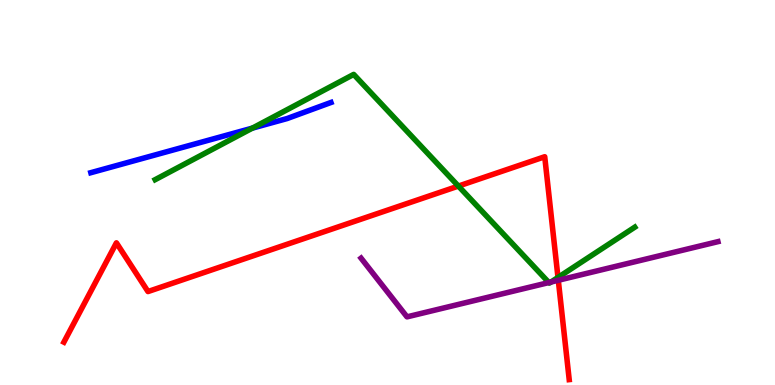[{'lines': ['blue', 'red'], 'intersections': []}, {'lines': ['green', 'red'], 'intersections': [{'x': 5.91, 'y': 5.17}, {'x': 7.2, 'y': 2.79}]}, {'lines': ['purple', 'red'], 'intersections': [{'x': 7.2, 'y': 2.72}]}, {'lines': ['blue', 'green'], 'intersections': [{'x': 3.26, 'y': 6.67}]}, {'lines': ['blue', 'purple'], 'intersections': []}, {'lines': ['green', 'purple'], 'intersections': [{'x': 7.08, 'y': 2.66}, {'x': 7.11, 'y': 2.67}]}]